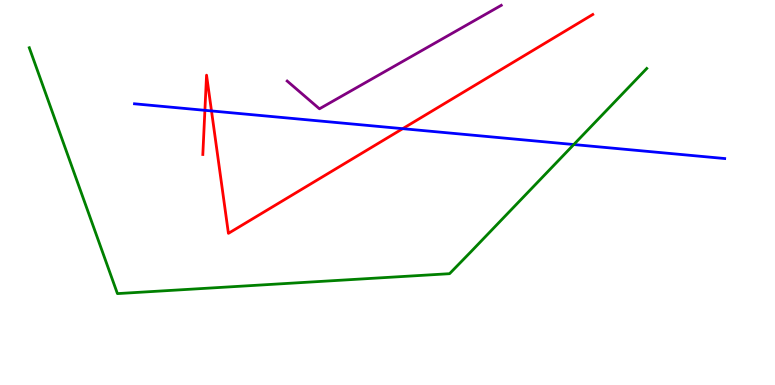[{'lines': ['blue', 'red'], 'intersections': [{'x': 2.64, 'y': 7.13}, {'x': 2.73, 'y': 7.12}, {'x': 5.2, 'y': 6.66}]}, {'lines': ['green', 'red'], 'intersections': []}, {'lines': ['purple', 'red'], 'intersections': []}, {'lines': ['blue', 'green'], 'intersections': [{'x': 7.4, 'y': 6.25}]}, {'lines': ['blue', 'purple'], 'intersections': []}, {'lines': ['green', 'purple'], 'intersections': []}]